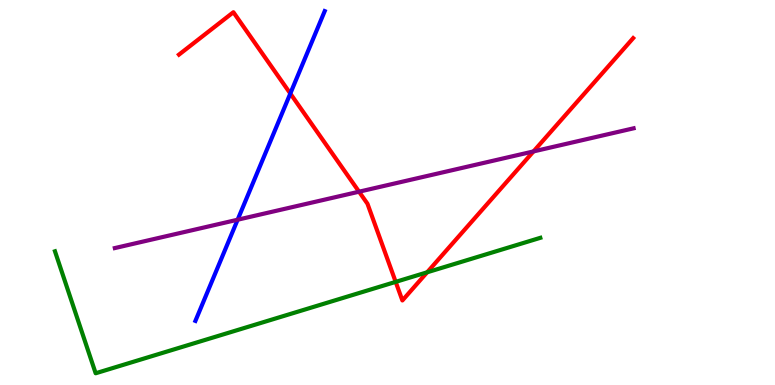[{'lines': ['blue', 'red'], 'intersections': [{'x': 3.75, 'y': 7.57}]}, {'lines': ['green', 'red'], 'intersections': [{'x': 5.11, 'y': 2.68}, {'x': 5.51, 'y': 2.93}]}, {'lines': ['purple', 'red'], 'intersections': [{'x': 4.63, 'y': 5.02}, {'x': 6.88, 'y': 6.07}]}, {'lines': ['blue', 'green'], 'intersections': []}, {'lines': ['blue', 'purple'], 'intersections': [{'x': 3.07, 'y': 4.29}]}, {'lines': ['green', 'purple'], 'intersections': []}]